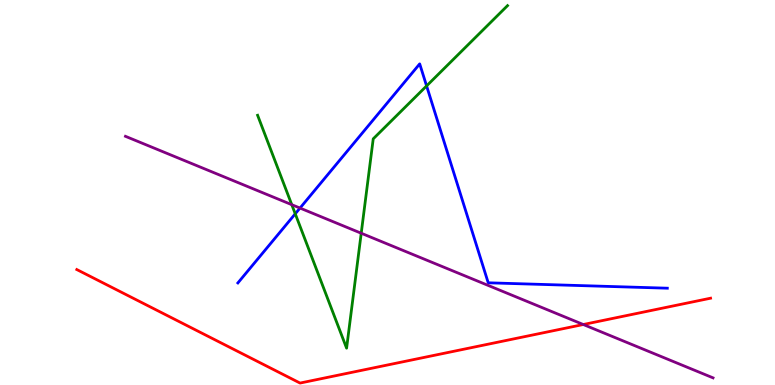[{'lines': ['blue', 'red'], 'intersections': []}, {'lines': ['green', 'red'], 'intersections': []}, {'lines': ['purple', 'red'], 'intersections': [{'x': 7.53, 'y': 1.57}]}, {'lines': ['blue', 'green'], 'intersections': [{'x': 3.81, 'y': 4.45}, {'x': 5.5, 'y': 7.77}]}, {'lines': ['blue', 'purple'], 'intersections': [{'x': 3.87, 'y': 4.6}]}, {'lines': ['green', 'purple'], 'intersections': [{'x': 3.76, 'y': 4.68}, {'x': 4.66, 'y': 3.94}]}]